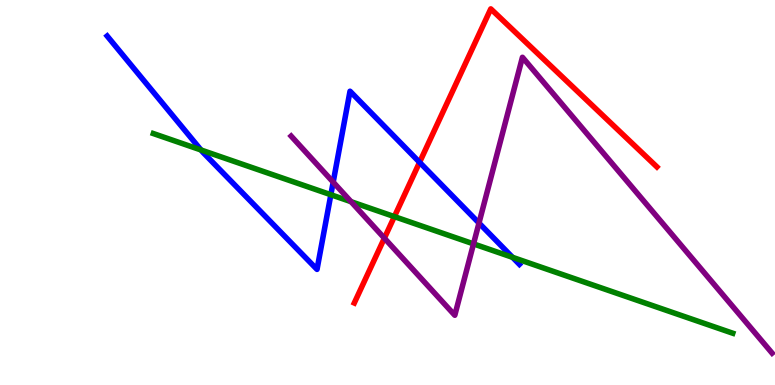[{'lines': ['blue', 'red'], 'intersections': [{'x': 5.41, 'y': 5.78}]}, {'lines': ['green', 'red'], 'intersections': [{'x': 5.09, 'y': 4.37}]}, {'lines': ['purple', 'red'], 'intersections': [{'x': 4.96, 'y': 3.81}]}, {'lines': ['blue', 'green'], 'intersections': [{'x': 2.59, 'y': 6.1}, {'x': 4.27, 'y': 4.94}, {'x': 6.61, 'y': 3.32}]}, {'lines': ['blue', 'purple'], 'intersections': [{'x': 4.3, 'y': 5.27}, {'x': 6.18, 'y': 4.21}]}, {'lines': ['green', 'purple'], 'intersections': [{'x': 4.53, 'y': 4.76}, {'x': 6.11, 'y': 3.67}]}]